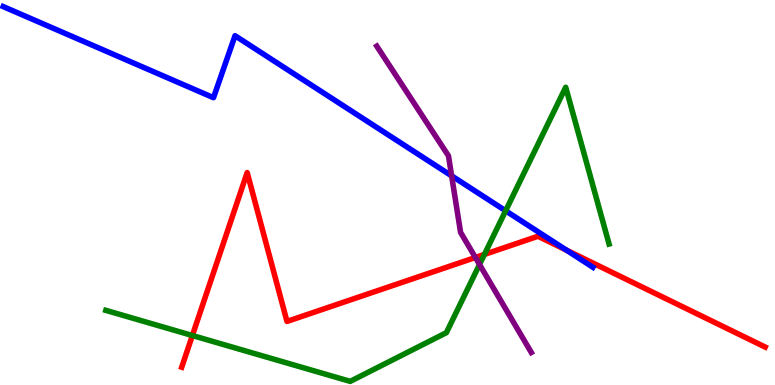[{'lines': ['blue', 'red'], 'intersections': [{'x': 7.31, 'y': 3.5}]}, {'lines': ['green', 'red'], 'intersections': [{'x': 2.48, 'y': 1.29}, {'x': 6.25, 'y': 3.39}]}, {'lines': ['purple', 'red'], 'intersections': [{'x': 6.13, 'y': 3.31}]}, {'lines': ['blue', 'green'], 'intersections': [{'x': 6.52, 'y': 4.52}]}, {'lines': ['blue', 'purple'], 'intersections': [{'x': 5.83, 'y': 5.43}]}, {'lines': ['green', 'purple'], 'intersections': [{'x': 6.19, 'y': 3.13}]}]